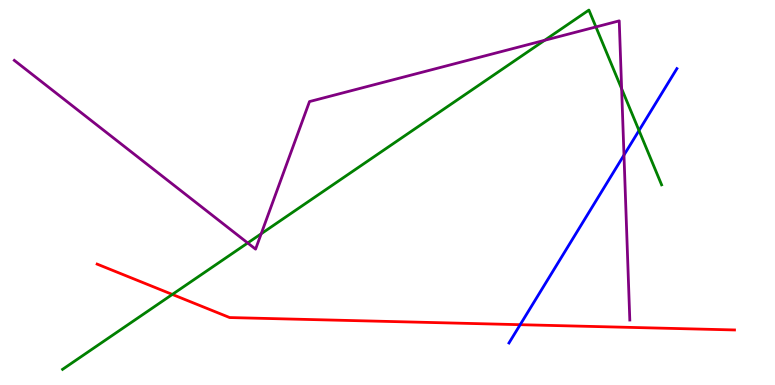[{'lines': ['blue', 'red'], 'intersections': [{'x': 6.71, 'y': 1.57}]}, {'lines': ['green', 'red'], 'intersections': [{'x': 2.22, 'y': 2.35}]}, {'lines': ['purple', 'red'], 'intersections': []}, {'lines': ['blue', 'green'], 'intersections': [{'x': 8.25, 'y': 6.61}]}, {'lines': ['blue', 'purple'], 'intersections': [{'x': 8.05, 'y': 5.97}]}, {'lines': ['green', 'purple'], 'intersections': [{'x': 3.2, 'y': 3.69}, {'x': 3.37, 'y': 3.93}, {'x': 7.03, 'y': 8.95}, {'x': 7.69, 'y': 9.3}, {'x': 8.02, 'y': 7.7}]}]